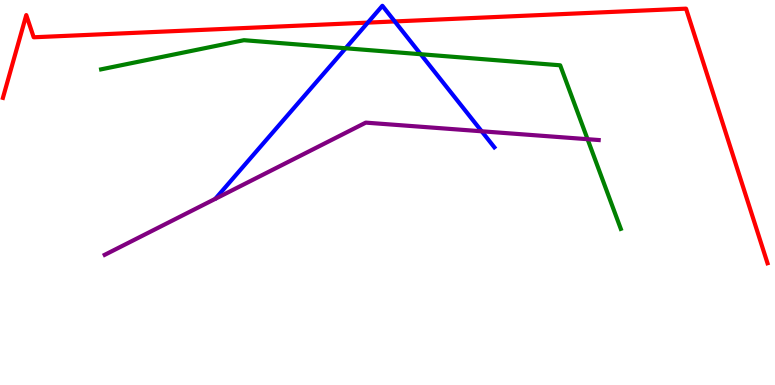[{'lines': ['blue', 'red'], 'intersections': [{'x': 4.75, 'y': 9.41}, {'x': 5.09, 'y': 9.44}]}, {'lines': ['green', 'red'], 'intersections': []}, {'lines': ['purple', 'red'], 'intersections': []}, {'lines': ['blue', 'green'], 'intersections': [{'x': 4.46, 'y': 8.75}, {'x': 5.43, 'y': 8.59}]}, {'lines': ['blue', 'purple'], 'intersections': [{'x': 6.22, 'y': 6.59}]}, {'lines': ['green', 'purple'], 'intersections': [{'x': 7.58, 'y': 6.38}]}]